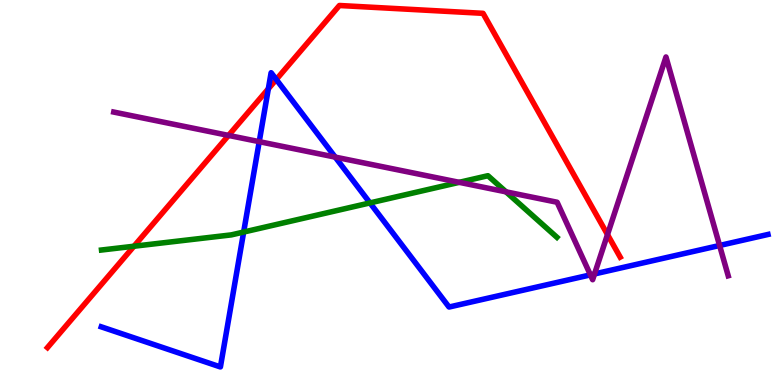[{'lines': ['blue', 'red'], 'intersections': [{'x': 3.46, 'y': 7.69}, {'x': 3.56, 'y': 7.94}]}, {'lines': ['green', 'red'], 'intersections': [{'x': 1.73, 'y': 3.6}]}, {'lines': ['purple', 'red'], 'intersections': [{'x': 2.95, 'y': 6.48}, {'x': 7.84, 'y': 3.91}]}, {'lines': ['blue', 'green'], 'intersections': [{'x': 3.14, 'y': 3.97}, {'x': 4.77, 'y': 4.73}]}, {'lines': ['blue', 'purple'], 'intersections': [{'x': 3.34, 'y': 6.32}, {'x': 4.33, 'y': 5.92}, {'x': 7.62, 'y': 2.86}, {'x': 7.67, 'y': 2.88}, {'x': 9.29, 'y': 3.62}]}, {'lines': ['green', 'purple'], 'intersections': [{'x': 5.93, 'y': 5.26}, {'x': 6.53, 'y': 5.02}]}]